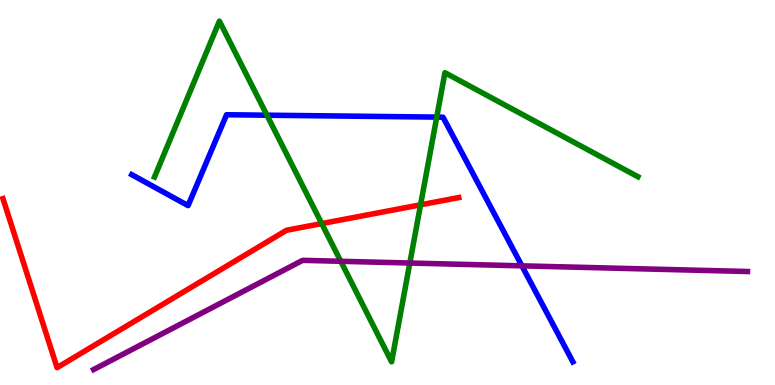[{'lines': ['blue', 'red'], 'intersections': []}, {'lines': ['green', 'red'], 'intersections': [{'x': 4.15, 'y': 4.19}, {'x': 5.43, 'y': 4.68}]}, {'lines': ['purple', 'red'], 'intersections': []}, {'lines': ['blue', 'green'], 'intersections': [{'x': 3.44, 'y': 7.01}, {'x': 5.64, 'y': 6.96}]}, {'lines': ['blue', 'purple'], 'intersections': [{'x': 6.73, 'y': 3.1}]}, {'lines': ['green', 'purple'], 'intersections': [{'x': 4.4, 'y': 3.21}, {'x': 5.29, 'y': 3.17}]}]